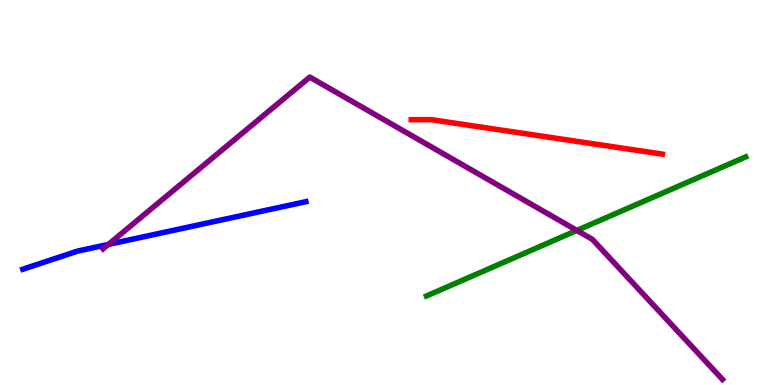[{'lines': ['blue', 'red'], 'intersections': []}, {'lines': ['green', 'red'], 'intersections': []}, {'lines': ['purple', 'red'], 'intersections': []}, {'lines': ['blue', 'green'], 'intersections': []}, {'lines': ['blue', 'purple'], 'intersections': [{'x': 1.4, 'y': 3.65}]}, {'lines': ['green', 'purple'], 'intersections': [{'x': 7.44, 'y': 4.01}]}]